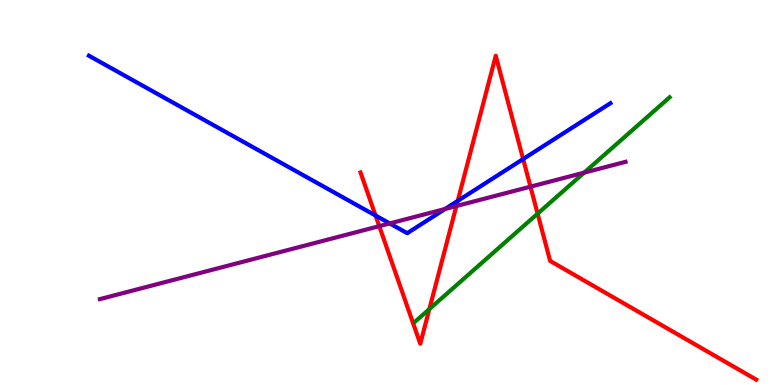[{'lines': ['blue', 'red'], 'intersections': [{'x': 4.85, 'y': 4.4}, {'x': 5.91, 'y': 4.78}, {'x': 6.75, 'y': 5.87}]}, {'lines': ['green', 'red'], 'intersections': [{'x': 5.54, 'y': 1.97}, {'x': 6.94, 'y': 4.45}]}, {'lines': ['purple', 'red'], 'intersections': [{'x': 4.89, 'y': 4.13}, {'x': 5.89, 'y': 4.65}, {'x': 6.84, 'y': 5.15}]}, {'lines': ['blue', 'green'], 'intersections': []}, {'lines': ['blue', 'purple'], 'intersections': [{'x': 5.03, 'y': 4.2}, {'x': 5.74, 'y': 4.57}]}, {'lines': ['green', 'purple'], 'intersections': [{'x': 7.54, 'y': 5.52}]}]